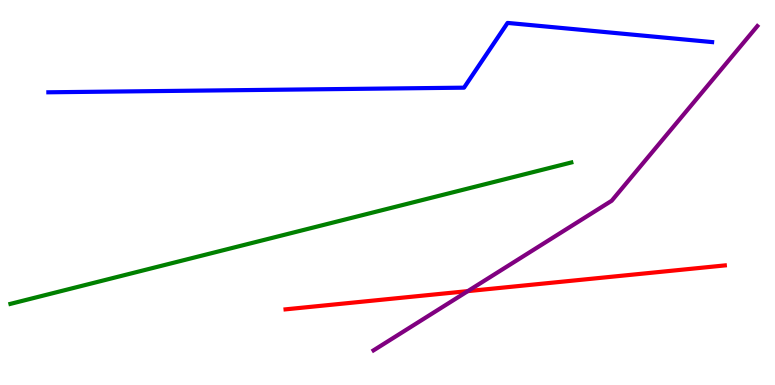[{'lines': ['blue', 'red'], 'intersections': []}, {'lines': ['green', 'red'], 'intersections': []}, {'lines': ['purple', 'red'], 'intersections': [{'x': 6.04, 'y': 2.44}]}, {'lines': ['blue', 'green'], 'intersections': []}, {'lines': ['blue', 'purple'], 'intersections': []}, {'lines': ['green', 'purple'], 'intersections': []}]